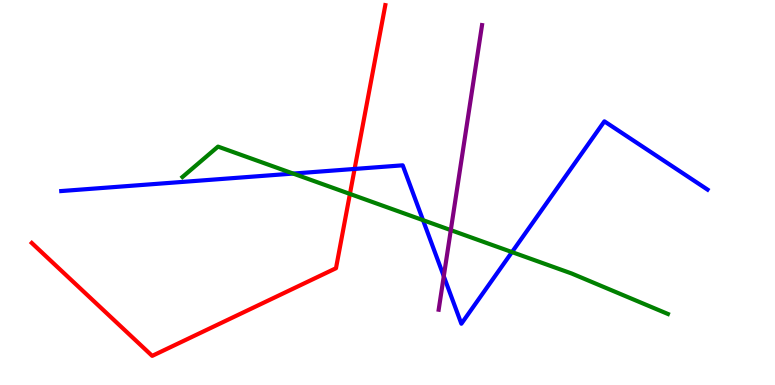[{'lines': ['blue', 'red'], 'intersections': [{'x': 4.58, 'y': 5.61}]}, {'lines': ['green', 'red'], 'intersections': [{'x': 4.52, 'y': 4.96}]}, {'lines': ['purple', 'red'], 'intersections': []}, {'lines': ['blue', 'green'], 'intersections': [{'x': 3.78, 'y': 5.49}, {'x': 5.46, 'y': 4.28}, {'x': 6.61, 'y': 3.45}]}, {'lines': ['blue', 'purple'], 'intersections': [{'x': 5.73, 'y': 2.83}]}, {'lines': ['green', 'purple'], 'intersections': [{'x': 5.82, 'y': 4.02}]}]